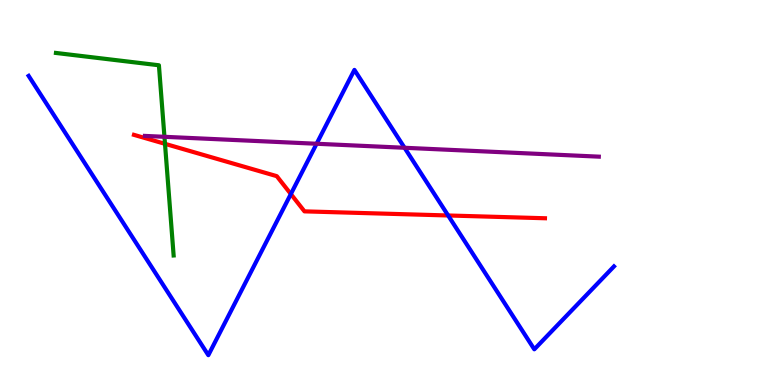[{'lines': ['blue', 'red'], 'intersections': [{'x': 3.75, 'y': 4.96}, {'x': 5.78, 'y': 4.4}]}, {'lines': ['green', 'red'], 'intersections': [{'x': 2.13, 'y': 6.26}]}, {'lines': ['purple', 'red'], 'intersections': []}, {'lines': ['blue', 'green'], 'intersections': []}, {'lines': ['blue', 'purple'], 'intersections': [{'x': 4.09, 'y': 6.27}, {'x': 5.22, 'y': 6.16}]}, {'lines': ['green', 'purple'], 'intersections': [{'x': 2.12, 'y': 6.45}]}]